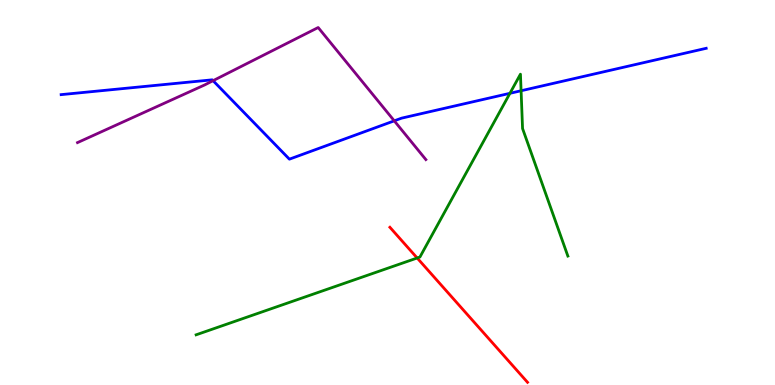[{'lines': ['blue', 'red'], 'intersections': []}, {'lines': ['green', 'red'], 'intersections': [{'x': 5.38, 'y': 3.3}]}, {'lines': ['purple', 'red'], 'intersections': []}, {'lines': ['blue', 'green'], 'intersections': [{'x': 6.58, 'y': 7.58}, {'x': 6.72, 'y': 7.64}]}, {'lines': ['blue', 'purple'], 'intersections': [{'x': 2.75, 'y': 7.9}, {'x': 5.09, 'y': 6.86}]}, {'lines': ['green', 'purple'], 'intersections': []}]